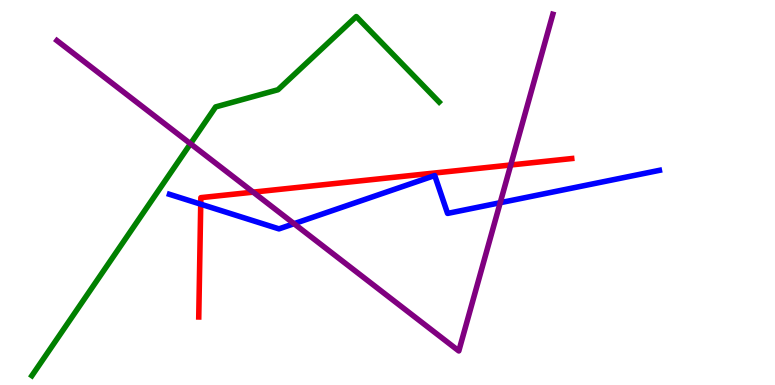[{'lines': ['blue', 'red'], 'intersections': [{'x': 2.59, 'y': 4.7}]}, {'lines': ['green', 'red'], 'intersections': []}, {'lines': ['purple', 'red'], 'intersections': [{'x': 3.27, 'y': 5.01}, {'x': 6.59, 'y': 5.71}]}, {'lines': ['blue', 'green'], 'intersections': []}, {'lines': ['blue', 'purple'], 'intersections': [{'x': 3.79, 'y': 4.19}, {'x': 6.45, 'y': 4.73}]}, {'lines': ['green', 'purple'], 'intersections': [{'x': 2.46, 'y': 6.27}]}]